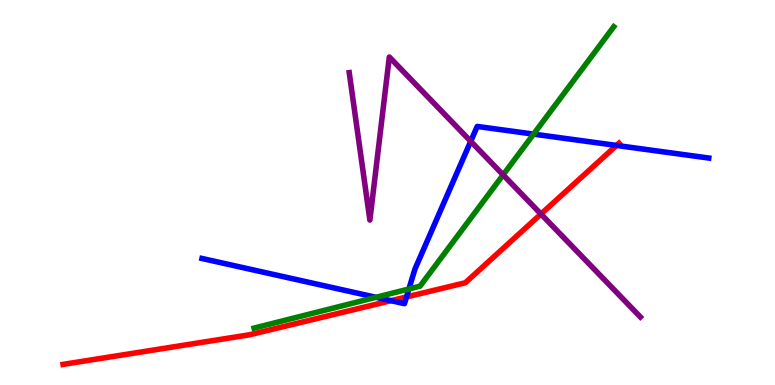[{'lines': ['blue', 'red'], 'intersections': [{'x': 5.05, 'y': 2.19}, {'x': 5.25, 'y': 2.29}, {'x': 7.95, 'y': 6.22}]}, {'lines': ['green', 'red'], 'intersections': []}, {'lines': ['purple', 'red'], 'intersections': [{'x': 6.98, 'y': 4.44}]}, {'lines': ['blue', 'green'], 'intersections': [{'x': 4.85, 'y': 2.28}, {'x': 5.28, 'y': 2.49}, {'x': 6.88, 'y': 6.52}]}, {'lines': ['blue', 'purple'], 'intersections': [{'x': 6.07, 'y': 6.33}]}, {'lines': ['green', 'purple'], 'intersections': [{'x': 6.49, 'y': 5.46}]}]